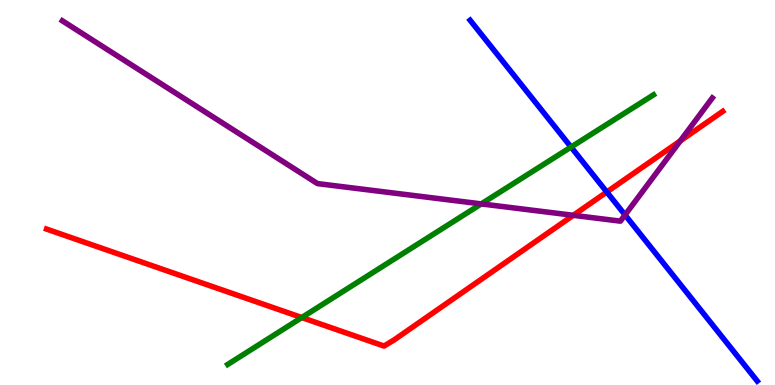[{'lines': ['blue', 'red'], 'intersections': [{'x': 7.83, 'y': 5.01}]}, {'lines': ['green', 'red'], 'intersections': [{'x': 3.89, 'y': 1.75}]}, {'lines': ['purple', 'red'], 'intersections': [{'x': 7.4, 'y': 4.41}, {'x': 8.78, 'y': 6.34}]}, {'lines': ['blue', 'green'], 'intersections': [{'x': 7.37, 'y': 6.18}]}, {'lines': ['blue', 'purple'], 'intersections': [{'x': 8.07, 'y': 4.42}]}, {'lines': ['green', 'purple'], 'intersections': [{'x': 6.21, 'y': 4.7}]}]